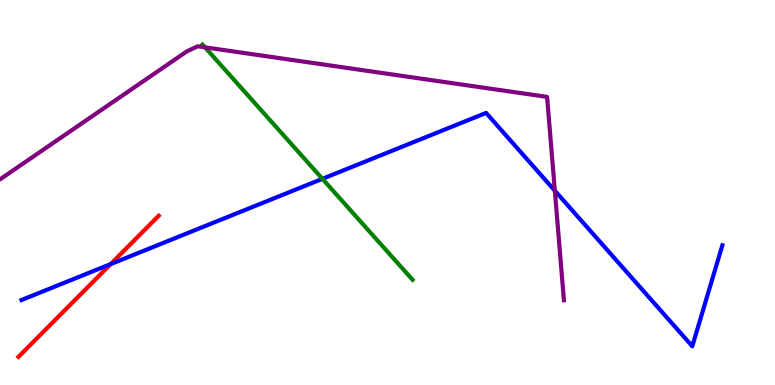[{'lines': ['blue', 'red'], 'intersections': [{'x': 1.43, 'y': 3.14}]}, {'lines': ['green', 'red'], 'intersections': []}, {'lines': ['purple', 'red'], 'intersections': []}, {'lines': ['blue', 'green'], 'intersections': [{'x': 4.16, 'y': 5.36}]}, {'lines': ['blue', 'purple'], 'intersections': [{'x': 7.16, 'y': 5.05}]}, {'lines': ['green', 'purple'], 'intersections': [{'x': 2.65, 'y': 8.77}]}]